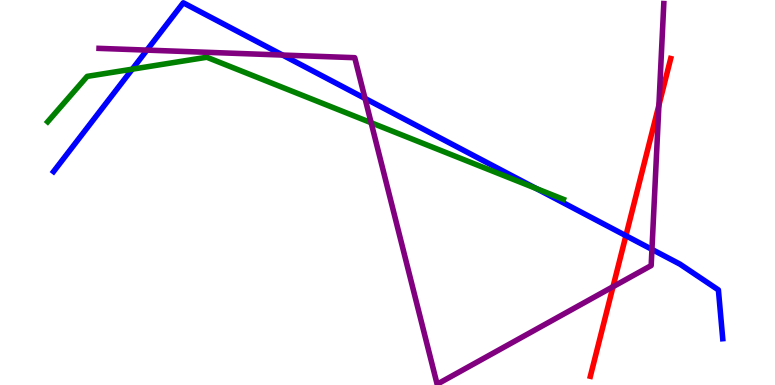[{'lines': ['blue', 'red'], 'intersections': [{'x': 8.08, 'y': 3.88}]}, {'lines': ['green', 'red'], 'intersections': []}, {'lines': ['purple', 'red'], 'intersections': [{'x': 7.91, 'y': 2.55}, {'x': 8.5, 'y': 7.27}]}, {'lines': ['blue', 'green'], 'intersections': [{'x': 1.71, 'y': 8.2}, {'x': 6.92, 'y': 5.1}]}, {'lines': ['blue', 'purple'], 'intersections': [{'x': 1.9, 'y': 8.7}, {'x': 3.65, 'y': 8.57}, {'x': 4.71, 'y': 7.44}, {'x': 8.41, 'y': 3.52}]}, {'lines': ['green', 'purple'], 'intersections': [{'x': 4.79, 'y': 6.81}]}]